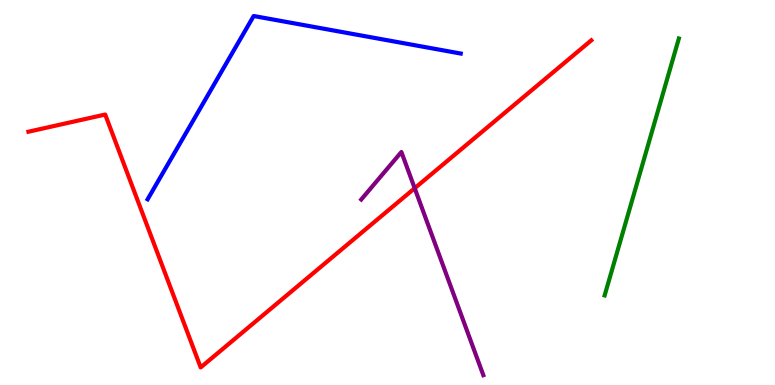[{'lines': ['blue', 'red'], 'intersections': []}, {'lines': ['green', 'red'], 'intersections': []}, {'lines': ['purple', 'red'], 'intersections': [{'x': 5.35, 'y': 5.11}]}, {'lines': ['blue', 'green'], 'intersections': []}, {'lines': ['blue', 'purple'], 'intersections': []}, {'lines': ['green', 'purple'], 'intersections': []}]